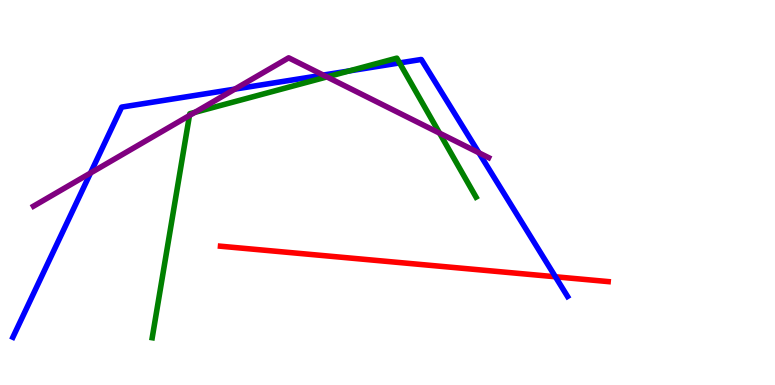[{'lines': ['blue', 'red'], 'intersections': [{'x': 7.17, 'y': 2.81}]}, {'lines': ['green', 'red'], 'intersections': []}, {'lines': ['purple', 'red'], 'intersections': []}, {'lines': ['blue', 'green'], 'intersections': [{'x': 4.51, 'y': 8.16}, {'x': 5.16, 'y': 8.37}]}, {'lines': ['blue', 'purple'], 'intersections': [{'x': 1.17, 'y': 5.51}, {'x': 3.03, 'y': 7.69}, {'x': 4.17, 'y': 8.05}, {'x': 6.18, 'y': 6.03}]}, {'lines': ['green', 'purple'], 'intersections': [{'x': 2.44, 'y': 7.0}, {'x': 2.51, 'y': 7.08}, {'x': 4.22, 'y': 8.0}, {'x': 5.67, 'y': 6.54}]}]